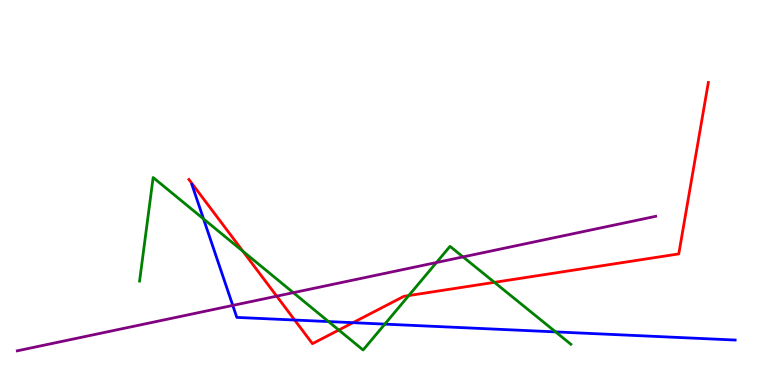[{'lines': ['blue', 'red'], 'intersections': [{'x': 3.8, 'y': 1.69}, {'x': 4.55, 'y': 1.62}]}, {'lines': ['green', 'red'], 'intersections': [{'x': 3.13, 'y': 3.47}, {'x': 4.37, 'y': 1.43}, {'x': 5.27, 'y': 2.32}, {'x': 6.38, 'y': 2.67}]}, {'lines': ['purple', 'red'], 'intersections': [{'x': 3.57, 'y': 2.31}]}, {'lines': ['blue', 'green'], 'intersections': [{'x': 2.63, 'y': 4.31}, {'x': 4.24, 'y': 1.65}, {'x': 4.97, 'y': 1.58}, {'x': 7.17, 'y': 1.38}]}, {'lines': ['blue', 'purple'], 'intersections': [{'x': 3.0, 'y': 2.07}]}, {'lines': ['green', 'purple'], 'intersections': [{'x': 3.78, 'y': 2.4}, {'x': 5.63, 'y': 3.18}, {'x': 5.97, 'y': 3.33}]}]